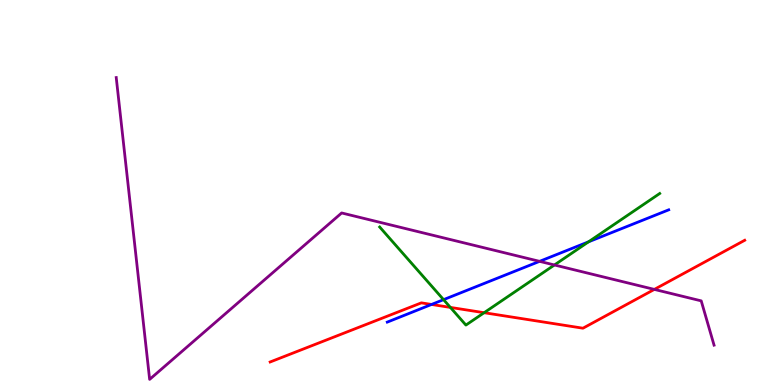[{'lines': ['blue', 'red'], 'intersections': [{'x': 5.57, 'y': 2.09}]}, {'lines': ['green', 'red'], 'intersections': [{'x': 5.81, 'y': 2.02}, {'x': 6.25, 'y': 1.88}]}, {'lines': ['purple', 'red'], 'intersections': [{'x': 8.44, 'y': 2.48}]}, {'lines': ['blue', 'green'], 'intersections': [{'x': 5.72, 'y': 2.22}, {'x': 7.59, 'y': 3.72}]}, {'lines': ['blue', 'purple'], 'intersections': [{'x': 6.96, 'y': 3.21}]}, {'lines': ['green', 'purple'], 'intersections': [{'x': 7.15, 'y': 3.12}]}]